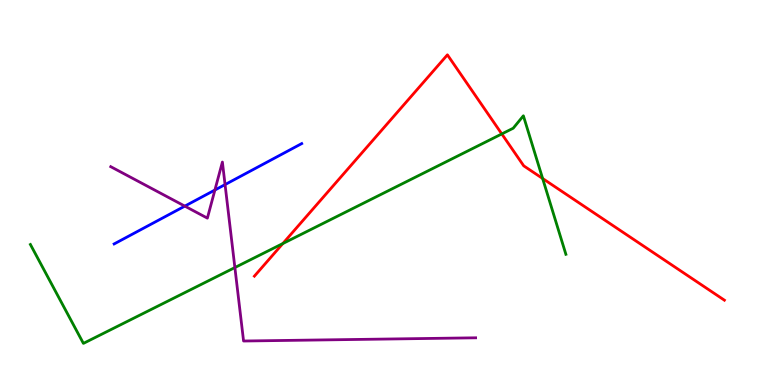[{'lines': ['blue', 'red'], 'intersections': []}, {'lines': ['green', 'red'], 'intersections': [{'x': 3.65, 'y': 3.67}, {'x': 6.47, 'y': 6.52}, {'x': 7.0, 'y': 5.36}]}, {'lines': ['purple', 'red'], 'intersections': []}, {'lines': ['blue', 'green'], 'intersections': []}, {'lines': ['blue', 'purple'], 'intersections': [{'x': 2.38, 'y': 4.65}, {'x': 2.77, 'y': 5.06}, {'x': 2.9, 'y': 5.21}]}, {'lines': ['green', 'purple'], 'intersections': [{'x': 3.03, 'y': 3.05}]}]